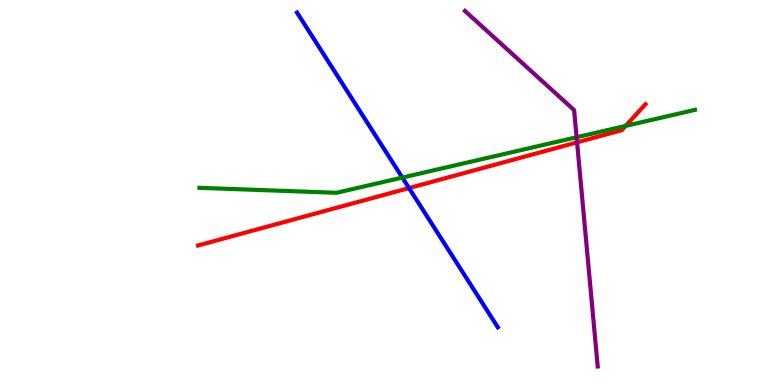[{'lines': ['blue', 'red'], 'intersections': [{'x': 5.28, 'y': 5.11}]}, {'lines': ['green', 'red'], 'intersections': [{'x': 8.07, 'y': 6.73}]}, {'lines': ['purple', 'red'], 'intersections': [{'x': 7.45, 'y': 6.3}]}, {'lines': ['blue', 'green'], 'intersections': [{'x': 5.19, 'y': 5.39}]}, {'lines': ['blue', 'purple'], 'intersections': []}, {'lines': ['green', 'purple'], 'intersections': [{'x': 7.44, 'y': 6.44}]}]